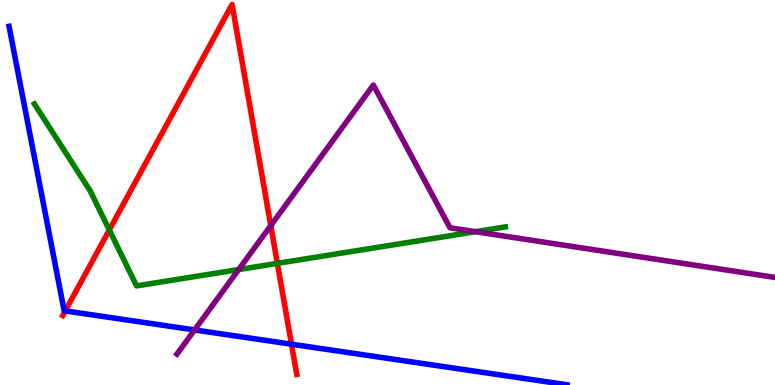[{'lines': ['blue', 'red'], 'intersections': [{'x': 0.842, 'y': 1.92}, {'x': 3.76, 'y': 1.06}]}, {'lines': ['green', 'red'], 'intersections': [{'x': 1.41, 'y': 4.03}, {'x': 3.58, 'y': 3.16}]}, {'lines': ['purple', 'red'], 'intersections': [{'x': 3.49, 'y': 4.14}]}, {'lines': ['blue', 'green'], 'intersections': []}, {'lines': ['blue', 'purple'], 'intersections': [{'x': 2.51, 'y': 1.43}]}, {'lines': ['green', 'purple'], 'intersections': [{'x': 3.08, 'y': 3.0}, {'x': 6.14, 'y': 3.98}]}]